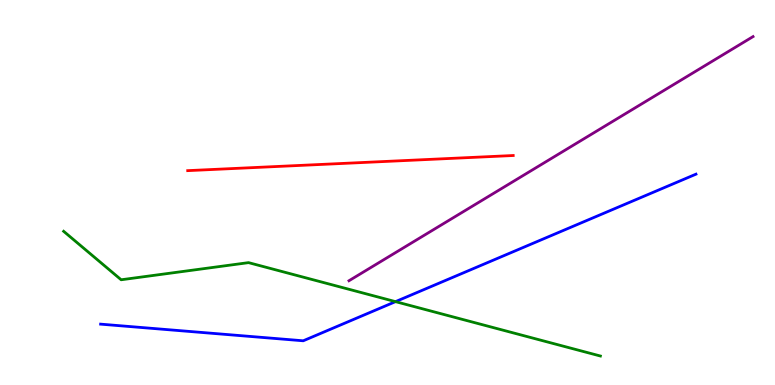[{'lines': ['blue', 'red'], 'intersections': []}, {'lines': ['green', 'red'], 'intersections': []}, {'lines': ['purple', 'red'], 'intersections': []}, {'lines': ['blue', 'green'], 'intersections': [{'x': 5.1, 'y': 2.17}]}, {'lines': ['blue', 'purple'], 'intersections': []}, {'lines': ['green', 'purple'], 'intersections': []}]